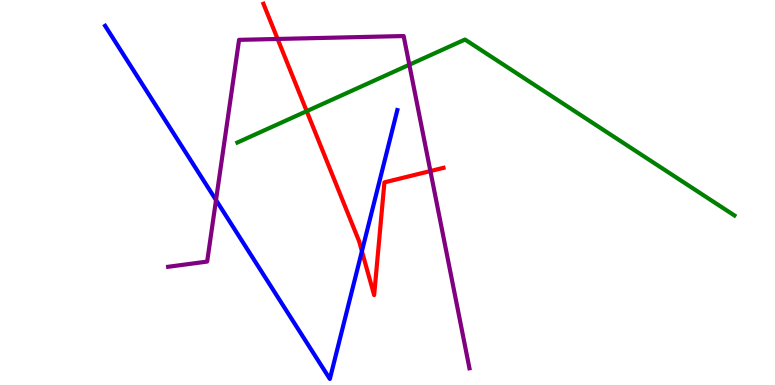[{'lines': ['blue', 'red'], 'intersections': [{'x': 4.67, 'y': 3.47}]}, {'lines': ['green', 'red'], 'intersections': [{'x': 3.96, 'y': 7.11}]}, {'lines': ['purple', 'red'], 'intersections': [{'x': 3.58, 'y': 8.99}, {'x': 5.55, 'y': 5.56}]}, {'lines': ['blue', 'green'], 'intersections': []}, {'lines': ['blue', 'purple'], 'intersections': [{'x': 2.79, 'y': 4.8}]}, {'lines': ['green', 'purple'], 'intersections': [{'x': 5.28, 'y': 8.32}]}]